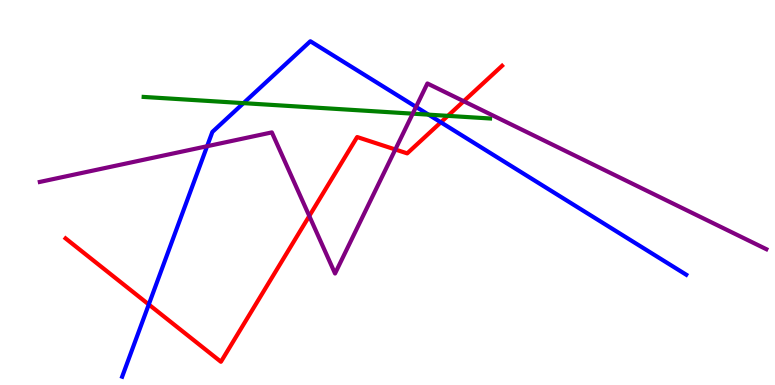[{'lines': ['blue', 'red'], 'intersections': [{'x': 1.92, 'y': 2.09}, {'x': 5.69, 'y': 6.82}]}, {'lines': ['green', 'red'], 'intersections': [{'x': 5.78, 'y': 6.99}]}, {'lines': ['purple', 'red'], 'intersections': [{'x': 3.99, 'y': 4.39}, {'x': 5.1, 'y': 6.12}, {'x': 5.98, 'y': 7.37}]}, {'lines': ['blue', 'green'], 'intersections': [{'x': 3.14, 'y': 7.32}, {'x': 5.53, 'y': 7.02}]}, {'lines': ['blue', 'purple'], 'intersections': [{'x': 2.67, 'y': 6.2}, {'x': 5.37, 'y': 7.22}]}, {'lines': ['green', 'purple'], 'intersections': [{'x': 5.33, 'y': 7.05}]}]